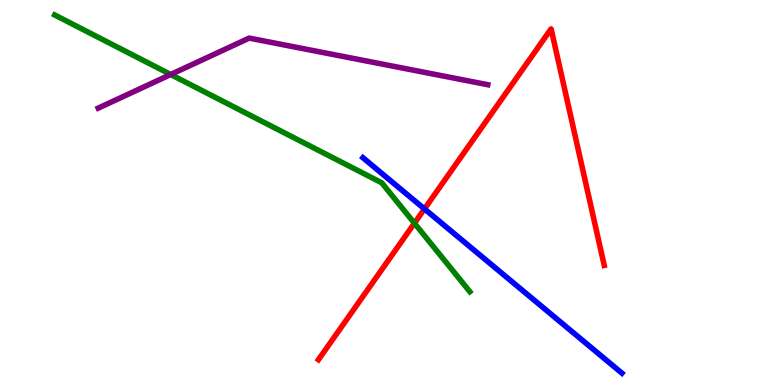[{'lines': ['blue', 'red'], 'intersections': [{'x': 5.48, 'y': 4.57}]}, {'lines': ['green', 'red'], 'intersections': [{'x': 5.35, 'y': 4.2}]}, {'lines': ['purple', 'red'], 'intersections': []}, {'lines': ['blue', 'green'], 'intersections': []}, {'lines': ['blue', 'purple'], 'intersections': []}, {'lines': ['green', 'purple'], 'intersections': [{'x': 2.2, 'y': 8.06}]}]